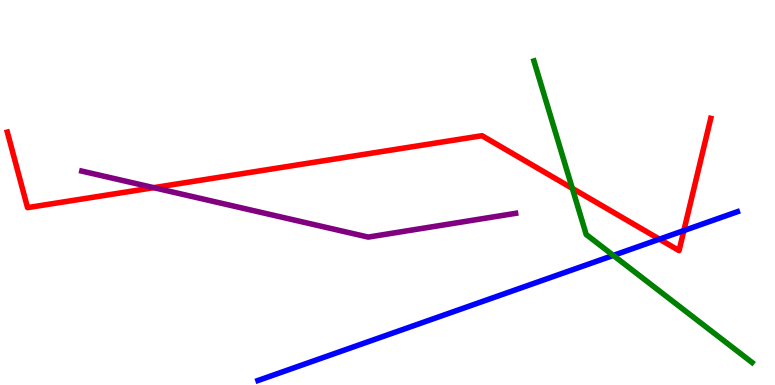[{'lines': ['blue', 'red'], 'intersections': [{'x': 8.51, 'y': 3.79}, {'x': 8.82, 'y': 4.01}]}, {'lines': ['green', 'red'], 'intersections': [{'x': 7.38, 'y': 5.11}]}, {'lines': ['purple', 'red'], 'intersections': [{'x': 1.98, 'y': 5.13}]}, {'lines': ['blue', 'green'], 'intersections': [{'x': 7.91, 'y': 3.37}]}, {'lines': ['blue', 'purple'], 'intersections': []}, {'lines': ['green', 'purple'], 'intersections': []}]